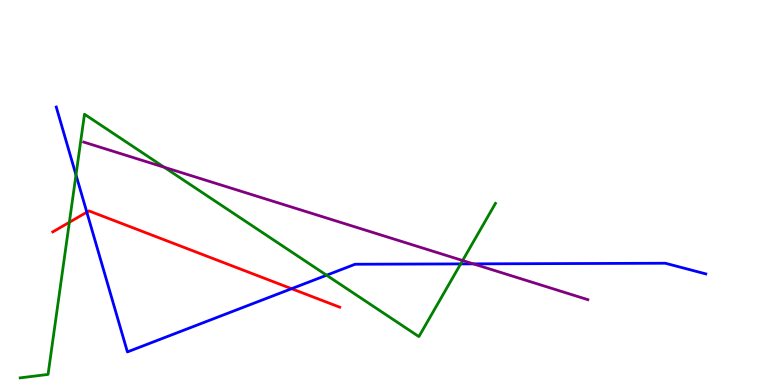[{'lines': ['blue', 'red'], 'intersections': [{'x': 1.12, 'y': 4.49}, {'x': 3.76, 'y': 2.5}]}, {'lines': ['green', 'red'], 'intersections': [{'x': 0.895, 'y': 4.23}]}, {'lines': ['purple', 'red'], 'intersections': []}, {'lines': ['blue', 'green'], 'intersections': [{'x': 0.981, 'y': 5.46}, {'x': 4.21, 'y': 2.85}, {'x': 5.94, 'y': 3.15}]}, {'lines': ['blue', 'purple'], 'intersections': [{'x': 6.11, 'y': 3.15}]}, {'lines': ['green', 'purple'], 'intersections': [{'x': 2.12, 'y': 5.66}, {'x': 5.97, 'y': 3.23}]}]